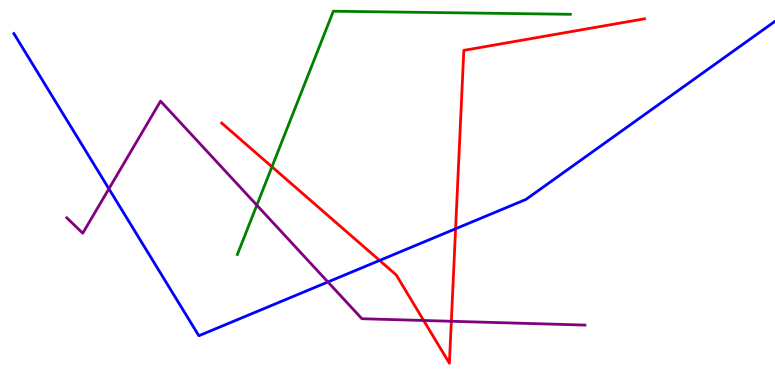[{'lines': ['blue', 'red'], 'intersections': [{'x': 4.9, 'y': 3.24}, {'x': 5.88, 'y': 4.06}]}, {'lines': ['green', 'red'], 'intersections': [{'x': 3.51, 'y': 5.67}]}, {'lines': ['purple', 'red'], 'intersections': [{'x': 5.47, 'y': 1.68}, {'x': 5.82, 'y': 1.66}]}, {'lines': ['blue', 'green'], 'intersections': []}, {'lines': ['blue', 'purple'], 'intersections': [{'x': 1.41, 'y': 5.1}, {'x': 4.23, 'y': 2.68}]}, {'lines': ['green', 'purple'], 'intersections': [{'x': 3.31, 'y': 4.67}]}]